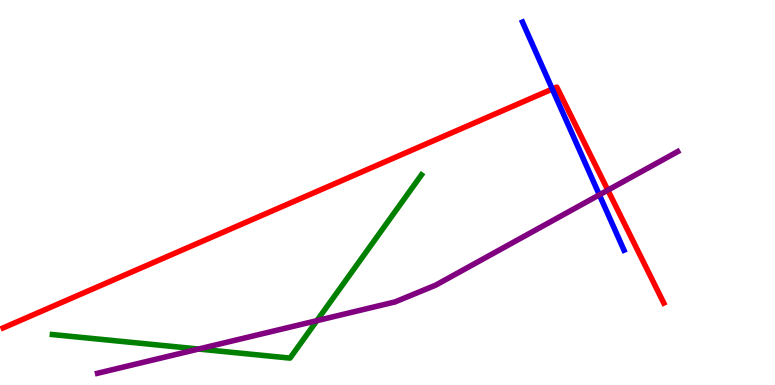[{'lines': ['blue', 'red'], 'intersections': [{'x': 7.13, 'y': 7.69}]}, {'lines': ['green', 'red'], 'intersections': []}, {'lines': ['purple', 'red'], 'intersections': [{'x': 7.84, 'y': 5.06}]}, {'lines': ['blue', 'green'], 'intersections': []}, {'lines': ['blue', 'purple'], 'intersections': [{'x': 7.73, 'y': 4.94}]}, {'lines': ['green', 'purple'], 'intersections': [{'x': 2.56, 'y': 0.934}, {'x': 4.09, 'y': 1.67}]}]